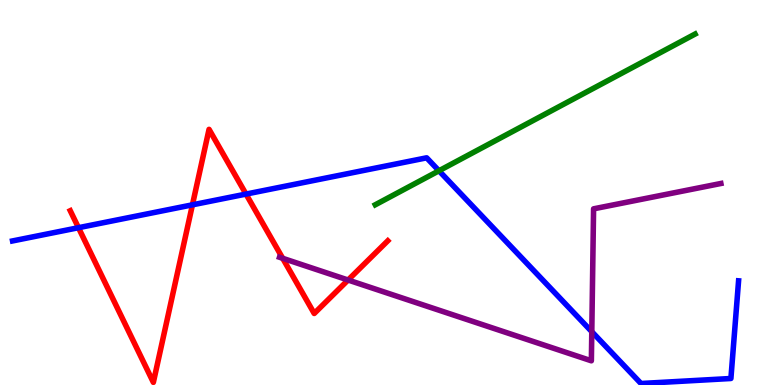[{'lines': ['blue', 'red'], 'intersections': [{'x': 1.01, 'y': 4.09}, {'x': 2.48, 'y': 4.68}, {'x': 3.17, 'y': 4.96}]}, {'lines': ['green', 'red'], 'intersections': []}, {'lines': ['purple', 'red'], 'intersections': [{'x': 3.65, 'y': 3.29}, {'x': 4.49, 'y': 2.73}]}, {'lines': ['blue', 'green'], 'intersections': [{'x': 5.66, 'y': 5.56}]}, {'lines': ['blue', 'purple'], 'intersections': [{'x': 7.64, 'y': 1.39}]}, {'lines': ['green', 'purple'], 'intersections': []}]